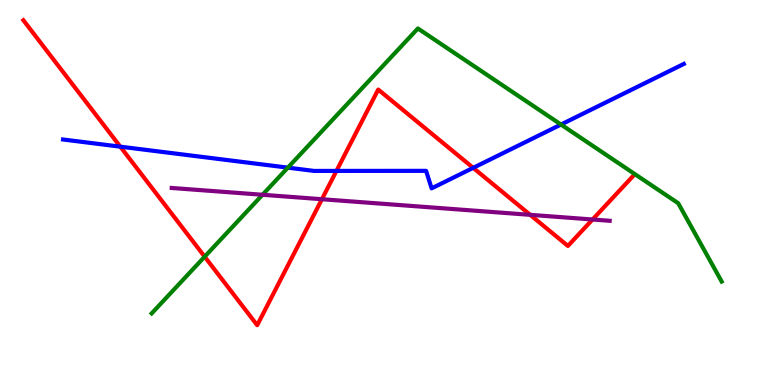[{'lines': ['blue', 'red'], 'intersections': [{'x': 1.55, 'y': 6.19}, {'x': 4.34, 'y': 5.56}, {'x': 6.11, 'y': 5.64}]}, {'lines': ['green', 'red'], 'intersections': [{'x': 2.64, 'y': 3.33}]}, {'lines': ['purple', 'red'], 'intersections': [{'x': 4.15, 'y': 4.83}, {'x': 6.84, 'y': 4.42}, {'x': 7.65, 'y': 4.3}]}, {'lines': ['blue', 'green'], 'intersections': [{'x': 3.71, 'y': 5.65}, {'x': 7.24, 'y': 6.77}]}, {'lines': ['blue', 'purple'], 'intersections': []}, {'lines': ['green', 'purple'], 'intersections': [{'x': 3.39, 'y': 4.94}]}]